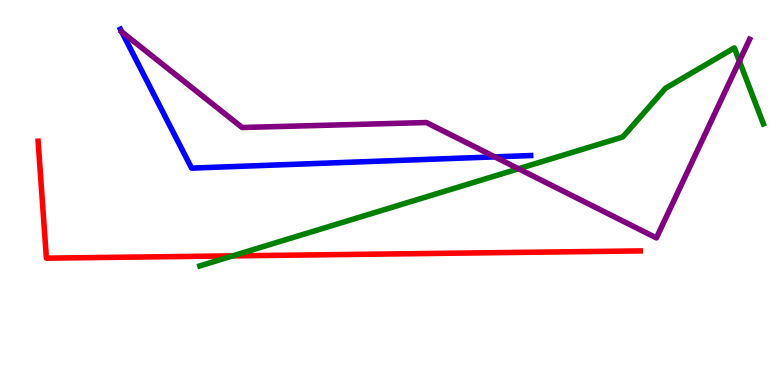[{'lines': ['blue', 'red'], 'intersections': []}, {'lines': ['green', 'red'], 'intersections': [{'x': 3.0, 'y': 3.35}]}, {'lines': ['purple', 'red'], 'intersections': []}, {'lines': ['blue', 'green'], 'intersections': []}, {'lines': ['blue', 'purple'], 'intersections': [{'x': 1.57, 'y': 9.17}, {'x': 6.38, 'y': 5.93}]}, {'lines': ['green', 'purple'], 'intersections': [{'x': 6.69, 'y': 5.62}, {'x': 9.54, 'y': 8.41}]}]